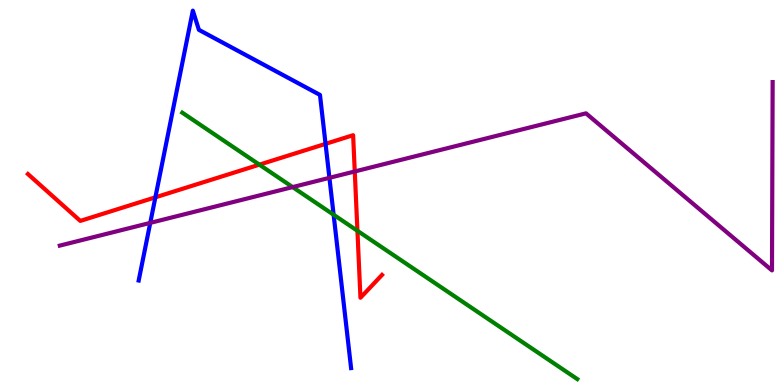[{'lines': ['blue', 'red'], 'intersections': [{'x': 2.0, 'y': 4.87}, {'x': 4.2, 'y': 6.26}]}, {'lines': ['green', 'red'], 'intersections': [{'x': 3.35, 'y': 5.72}, {'x': 4.61, 'y': 4.01}]}, {'lines': ['purple', 'red'], 'intersections': [{'x': 4.58, 'y': 5.55}]}, {'lines': ['blue', 'green'], 'intersections': [{'x': 4.3, 'y': 4.42}]}, {'lines': ['blue', 'purple'], 'intersections': [{'x': 1.94, 'y': 4.21}, {'x': 4.25, 'y': 5.38}]}, {'lines': ['green', 'purple'], 'intersections': [{'x': 3.78, 'y': 5.14}]}]